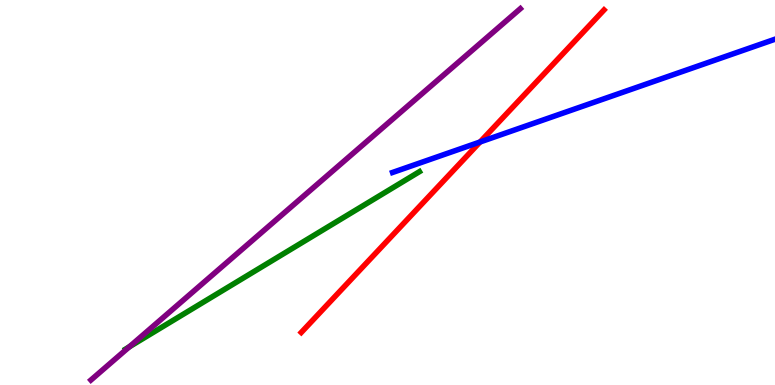[{'lines': ['blue', 'red'], 'intersections': [{'x': 6.19, 'y': 6.31}]}, {'lines': ['green', 'red'], 'intersections': []}, {'lines': ['purple', 'red'], 'intersections': []}, {'lines': ['blue', 'green'], 'intersections': []}, {'lines': ['blue', 'purple'], 'intersections': []}, {'lines': ['green', 'purple'], 'intersections': [{'x': 1.67, 'y': 0.991}]}]